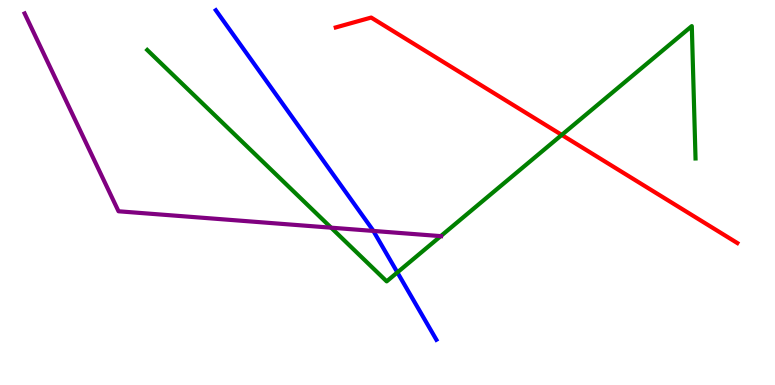[{'lines': ['blue', 'red'], 'intersections': []}, {'lines': ['green', 'red'], 'intersections': [{'x': 7.25, 'y': 6.5}]}, {'lines': ['purple', 'red'], 'intersections': []}, {'lines': ['blue', 'green'], 'intersections': [{'x': 5.13, 'y': 2.92}]}, {'lines': ['blue', 'purple'], 'intersections': [{'x': 4.82, 'y': 4.0}]}, {'lines': ['green', 'purple'], 'intersections': [{'x': 4.27, 'y': 4.09}, {'x': 5.69, 'y': 3.87}]}]